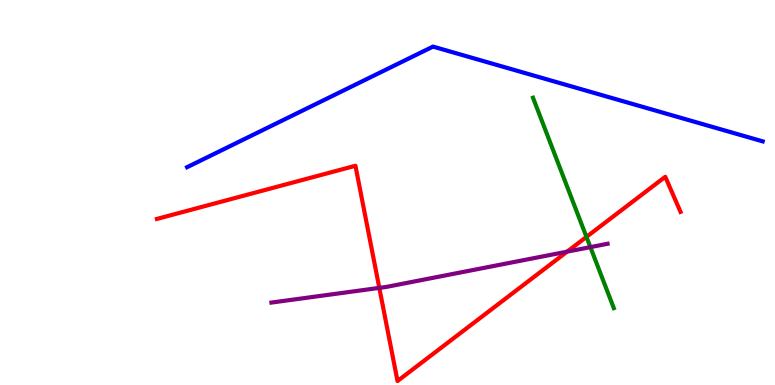[{'lines': ['blue', 'red'], 'intersections': []}, {'lines': ['green', 'red'], 'intersections': [{'x': 7.57, 'y': 3.85}]}, {'lines': ['purple', 'red'], 'intersections': [{'x': 4.89, 'y': 2.52}, {'x': 7.32, 'y': 3.46}]}, {'lines': ['blue', 'green'], 'intersections': []}, {'lines': ['blue', 'purple'], 'intersections': []}, {'lines': ['green', 'purple'], 'intersections': [{'x': 7.62, 'y': 3.58}]}]